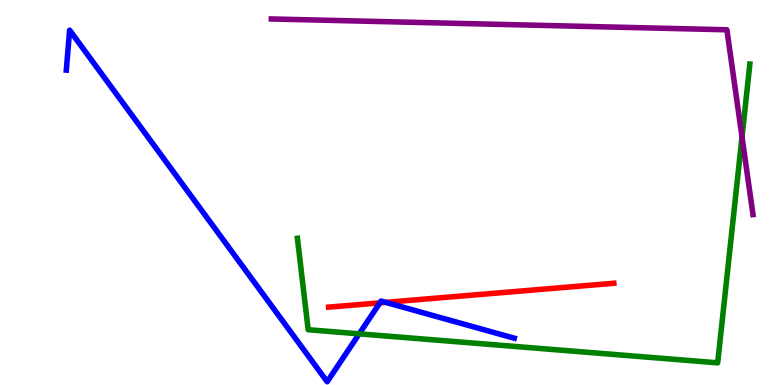[{'lines': ['blue', 'red'], 'intersections': [{'x': 4.9, 'y': 2.13}, {'x': 4.98, 'y': 2.15}]}, {'lines': ['green', 'red'], 'intersections': []}, {'lines': ['purple', 'red'], 'intersections': []}, {'lines': ['blue', 'green'], 'intersections': [{'x': 4.63, 'y': 1.33}]}, {'lines': ['blue', 'purple'], 'intersections': []}, {'lines': ['green', 'purple'], 'intersections': [{'x': 9.57, 'y': 6.44}]}]